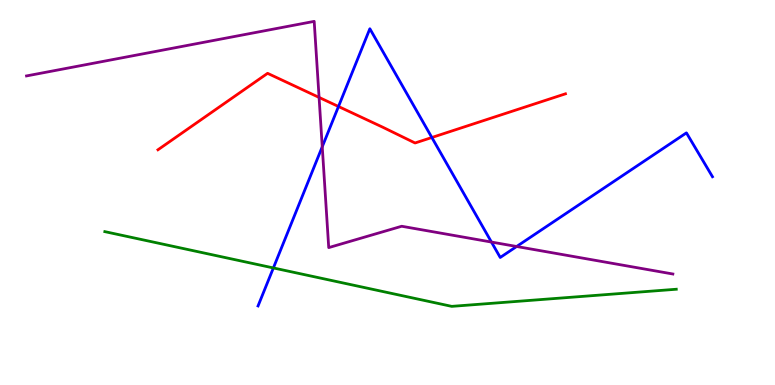[{'lines': ['blue', 'red'], 'intersections': [{'x': 4.37, 'y': 7.23}, {'x': 5.57, 'y': 6.43}]}, {'lines': ['green', 'red'], 'intersections': []}, {'lines': ['purple', 'red'], 'intersections': [{'x': 4.12, 'y': 7.47}]}, {'lines': ['blue', 'green'], 'intersections': [{'x': 3.53, 'y': 3.04}]}, {'lines': ['blue', 'purple'], 'intersections': [{'x': 4.16, 'y': 6.19}, {'x': 6.34, 'y': 3.71}, {'x': 6.67, 'y': 3.6}]}, {'lines': ['green', 'purple'], 'intersections': []}]